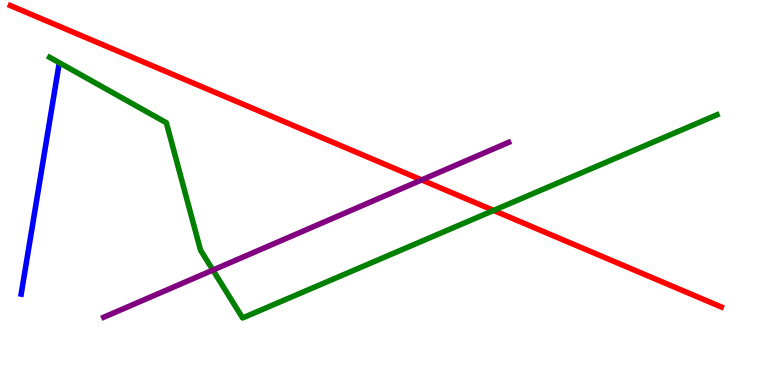[{'lines': ['blue', 'red'], 'intersections': []}, {'lines': ['green', 'red'], 'intersections': [{'x': 6.37, 'y': 4.53}]}, {'lines': ['purple', 'red'], 'intersections': [{'x': 5.44, 'y': 5.33}]}, {'lines': ['blue', 'green'], 'intersections': []}, {'lines': ['blue', 'purple'], 'intersections': []}, {'lines': ['green', 'purple'], 'intersections': [{'x': 2.75, 'y': 2.98}]}]